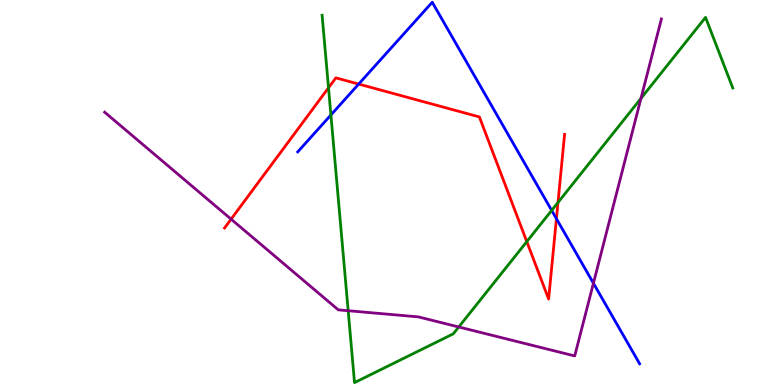[{'lines': ['blue', 'red'], 'intersections': [{'x': 4.63, 'y': 7.82}, {'x': 7.18, 'y': 4.32}]}, {'lines': ['green', 'red'], 'intersections': [{'x': 4.24, 'y': 7.72}, {'x': 6.8, 'y': 3.72}, {'x': 7.2, 'y': 4.74}]}, {'lines': ['purple', 'red'], 'intersections': [{'x': 2.98, 'y': 4.31}]}, {'lines': ['blue', 'green'], 'intersections': [{'x': 4.27, 'y': 7.01}, {'x': 7.12, 'y': 4.53}]}, {'lines': ['blue', 'purple'], 'intersections': [{'x': 7.66, 'y': 2.64}]}, {'lines': ['green', 'purple'], 'intersections': [{'x': 4.49, 'y': 1.93}, {'x': 5.92, 'y': 1.51}, {'x': 8.27, 'y': 7.44}]}]